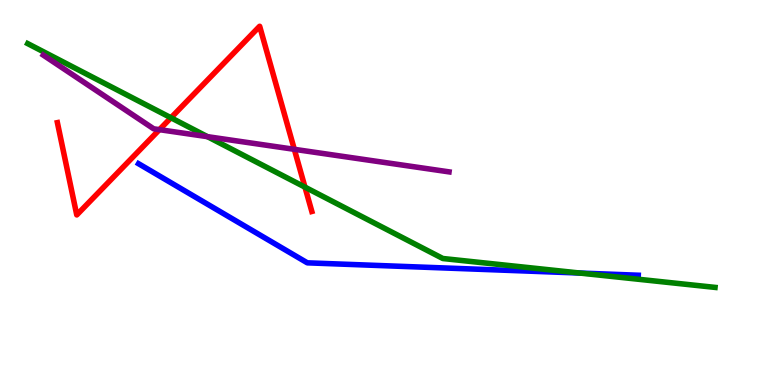[{'lines': ['blue', 'red'], 'intersections': []}, {'lines': ['green', 'red'], 'intersections': [{'x': 2.21, 'y': 6.94}, {'x': 3.94, 'y': 5.14}]}, {'lines': ['purple', 'red'], 'intersections': [{'x': 2.06, 'y': 6.63}, {'x': 3.8, 'y': 6.12}]}, {'lines': ['blue', 'green'], 'intersections': [{'x': 7.48, 'y': 2.91}]}, {'lines': ['blue', 'purple'], 'intersections': []}, {'lines': ['green', 'purple'], 'intersections': [{'x': 2.68, 'y': 6.45}]}]